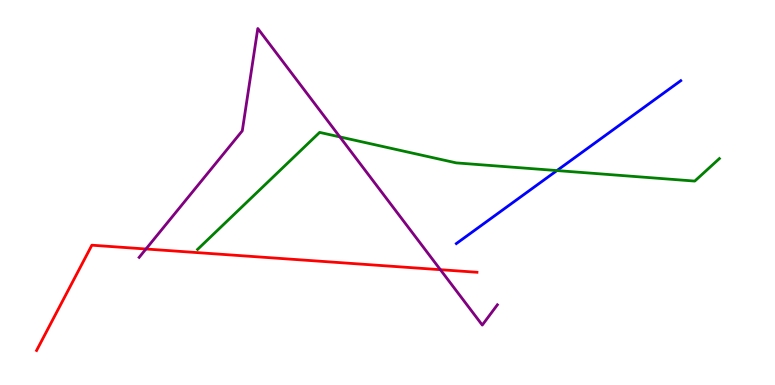[{'lines': ['blue', 'red'], 'intersections': []}, {'lines': ['green', 'red'], 'intersections': []}, {'lines': ['purple', 'red'], 'intersections': [{'x': 1.88, 'y': 3.53}, {'x': 5.68, 'y': 2.99}]}, {'lines': ['blue', 'green'], 'intersections': [{'x': 7.19, 'y': 5.57}]}, {'lines': ['blue', 'purple'], 'intersections': []}, {'lines': ['green', 'purple'], 'intersections': [{'x': 4.39, 'y': 6.44}]}]